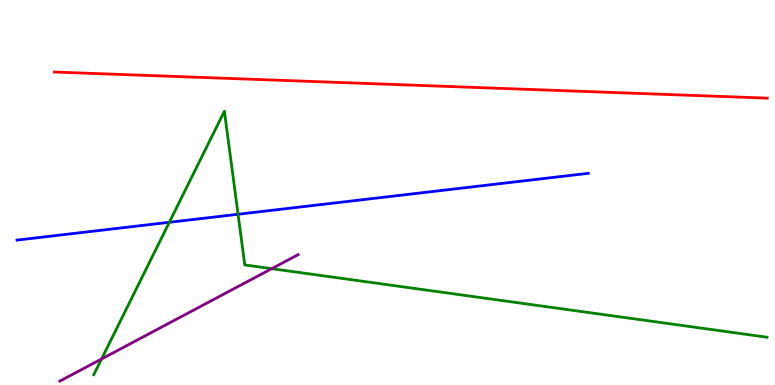[{'lines': ['blue', 'red'], 'intersections': []}, {'lines': ['green', 'red'], 'intersections': []}, {'lines': ['purple', 'red'], 'intersections': []}, {'lines': ['blue', 'green'], 'intersections': [{'x': 2.18, 'y': 4.23}, {'x': 3.07, 'y': 4.43}]}, {'lines': ['blue', 'purple'], 'intersections': []}, {'lines': ['green', 'purple'], 'intersections': [{'x': 1.31, 'y': 0.676}, {'x': 3.51, 'y': 3.02}]}]